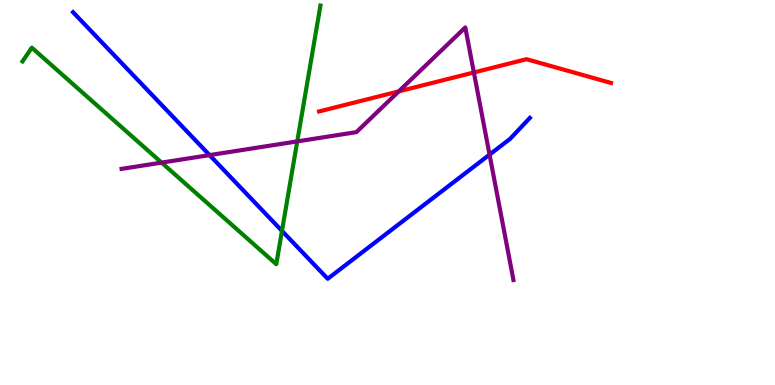[{'lines': ['blue', 'red'], 'intersections': []}, {'lines': ['green', 'red'], 'intersections': []}, {'lines': ['purple', 'red'], 'intersections': [{'x': 5.15, 'y': 7.63}, {'x': 6.11, 'y': 8.12}]}, {'lines': ['blue', 'green'], 'intersections': [{'x': 3.64, 'y': 4.0}]}, {'lines': ['blue', 'purple'], 'intersections': [{'x': 2.7, 'y': 5.97}, {'x': 6.32, 'y': 5.98}]}, {'lines': ['green', 'purple'], 'intersections': [{'x': 2.09, 'y': 5.78}, {'x': 3.84, 'y': 6.33}]}]